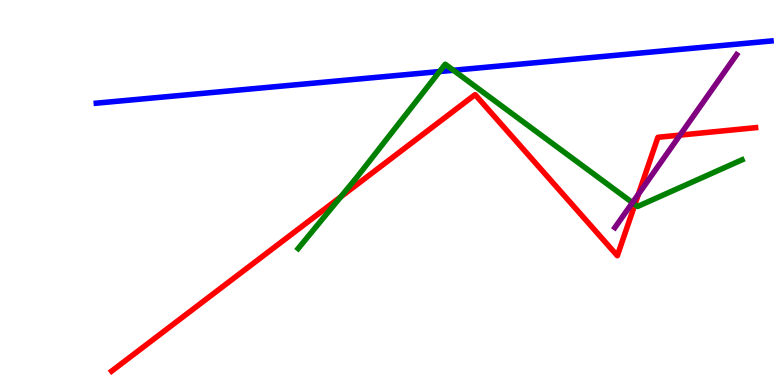[{'lines': ['blue', 'red'], 'intersections': []}, {'lines': ['green', 'red'], 'intersections': [{'x': 4.4, 'y': 4.89}, {'x': 8.19, 'y': 4.69}]}, {'lines': ['purple', 'red'], 'intersections': [{'x': 8.24, 'y': 4.96}, {'x': 8.77, 'y': 6.49}]}, {'lines': ['blue', 'green'], 'intersections': [{'x': 5.67, 'y': 8.14}, {'x': 5.85, 'y': 8.17}]}, {'lines': ['blue', 'purple'], 'intersections': []}, {'lines': ['green', 'purple'], 'intersections': [{'x': 8.16, 'y': 4.74}]}]